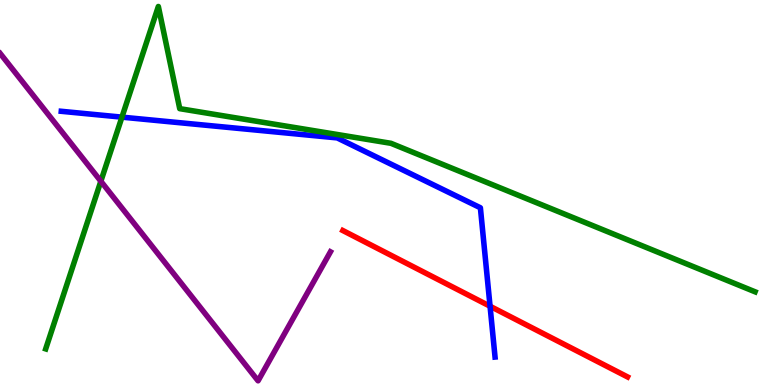[{'lines': ['blue', 'red'], 'intersections': [{'x': 6.32, 'y': 2.05}]}, {'lines': ['green', 'red'], 'intersections': []}, {'lines': ['purple', 'red'], 'intersections': []}, {'lines': ['blue', 'green'], 'intersections': [{'x': 1.57, 'y': 6.96}]}, {'lines': ['blue', 'purple'], 'intersections': []}, {'lines': ['green', 'purple'], 'intersections': [{'x': 1.3, 'y': 5.29}]}]